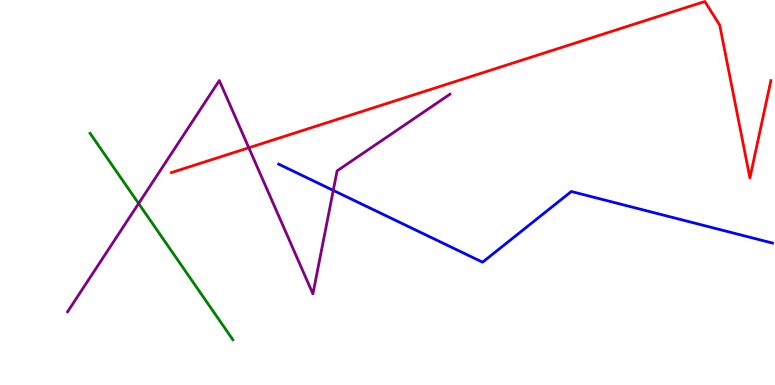[{'lines': ['blue', 'red'], 'intersections': []}, {'lines': ['green', 'red'], 'intersections': []}, {'lines': ['purple', 'red'], 'intersections': [{'x': 3.21, 'y': 6.16}]}, {'lines': ['blue', 'green'], 'intersections': []}, {'lines': ['blue', 'purple'], 'intersections': [{'x': 4.3, 'y': 5.05}]}, {'lines': ['green', 'purple'], 'intersections': [{'x': 1.79, 'y': 4.71}]}]